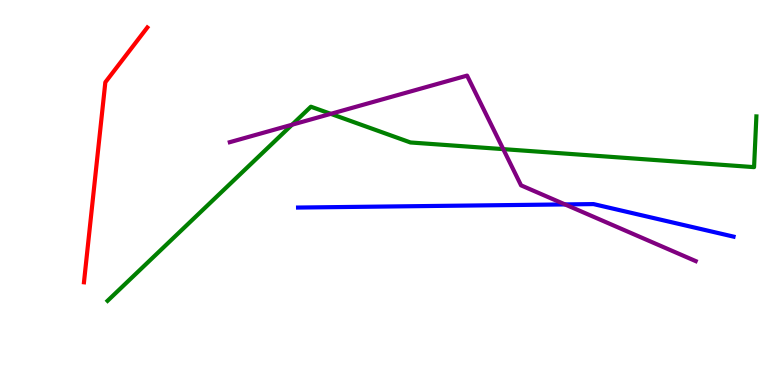[{'lines': ['blue', 'red'], 'intersections': []}, {'lines': ['green', 'red'], 'intersections': []}, {'lines': ['purple', 'red'], 'intersections': []}, {'lines': ['blue', 'green'], 'intersections': []}, {'lines': ['blue', 'purple'], 'intersections': [{'x': 7.29, 'y': 4.69}]}, {'lines': ['green', 'purple'], 'intersections': [{'x': 3.77, 'y': 6.76}, {'x': 4.27, 'y': 7.04}, {'x': 6.49, 'y': 6.13}]}]